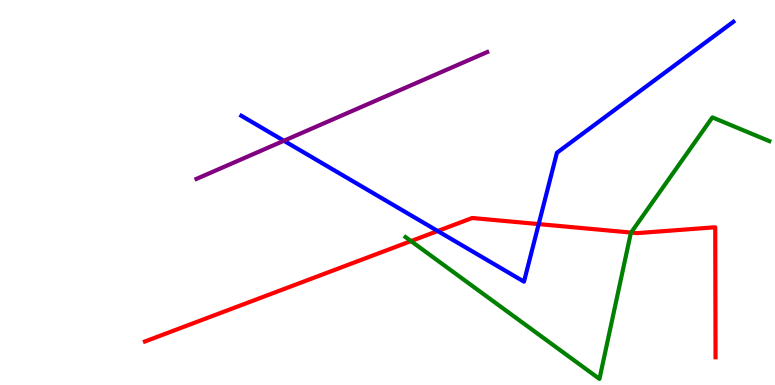[{'lines': ['blue', 'red'], 'intersections': [{'x': 5.65, 'y': 4.0}, {'x': 6.95, 'y': 4.18}]}, {'lines': ['green', 'red'], 'intersections': [{'x': 5.3, 'y': 3.74}, {'x': 8.14, 'y': 3.96}]}, {'lines': ['purple', 'red'], 'intersections': []}, {'lines': ['blue', 'green'], 'intersections': []}, {'lines': ['blue', 'purple'], 'intersections': [{'x': 3.66, 'y': 6.34}]}, {'lines': ['green', 'purple'], 'intersections': []}]